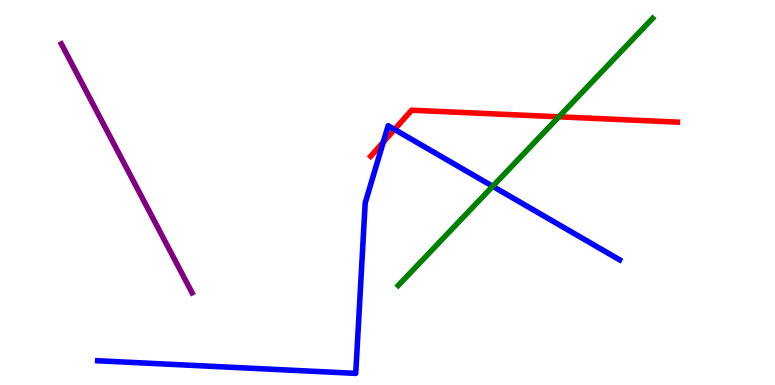[{'lines': ['blue', 'red'], 'intersections': [{'x': 4.95, 'y': 6.31}, {'x': 5.09, 'y': 6.64}]}, {'lines': ['green', 'red'], 'intersections': [{'x': 7.21, 'y': 6.97}]}, {'lines': ['purple', 'red'], 'intersections': []}, {'lines': ['blue', 'green'], 'intersections': [{'x': 6.36, 'y': 5.16}]}, {'lines': ['blue', 'purple'], 'intersections': []}, {'lines': ['green', 'purple'], 'intersections': []}]